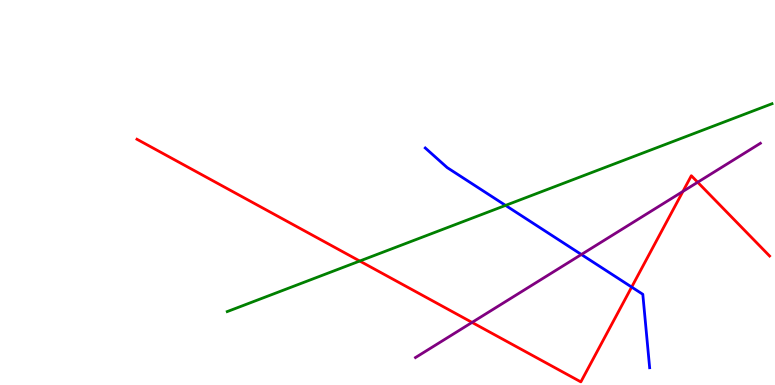[{'lines': ['blue', 'red'], 'intersections': [{'x': 8.15, 'y': 2.54}]}, {'lines': ['green', 'red'], 'intersections': [{'x': 4.64, 'y': 3.22}]}, {'lines': ['purple', 'red'], 'intersections': [{'x': 6.09, 'y': 1.63}, {'x': 8.81, 'y': 5.03}, {'x': 9.0, 'y': 5.27}]}, {'lines': ['blue', 'green'], 'intersections': [{'x': 6.52, 'y': 4.66}]}, {'lines': ['blue', 'purple'], 'intersections': [{'x': 7.5, 'y': 3.39}]}, {'lines': ['green', 'purple'], 'intersections': []}]